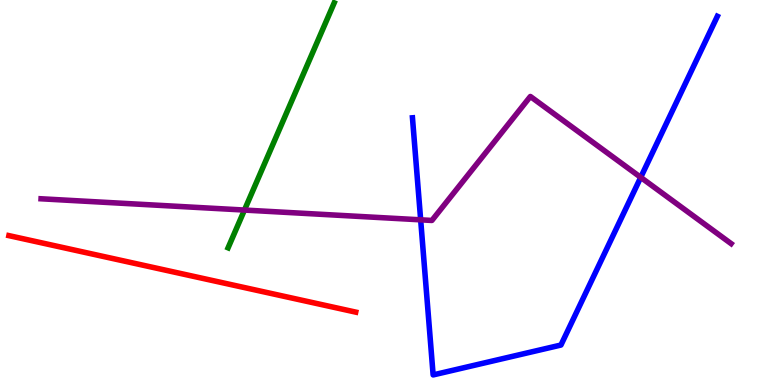[{'lines': ['blue', 'red'], 'intersections': []}, {'lines': ['green', 'red'], 'intersections': []}, {'lines': ['purple', 'red'], 'intersections': []}, {'lines': ['blue', 'green'], 'intersections': []}, {'lines': ['blue', 'purple'], 'intersections': [{'x': 5.43, 'y': 4.29}, {'x': 8.27, 'y': 5.39}]}, {'lines': ['green', 'purple'], 'intersections': [{'x': 3.15, 'y': 4.54}]}]